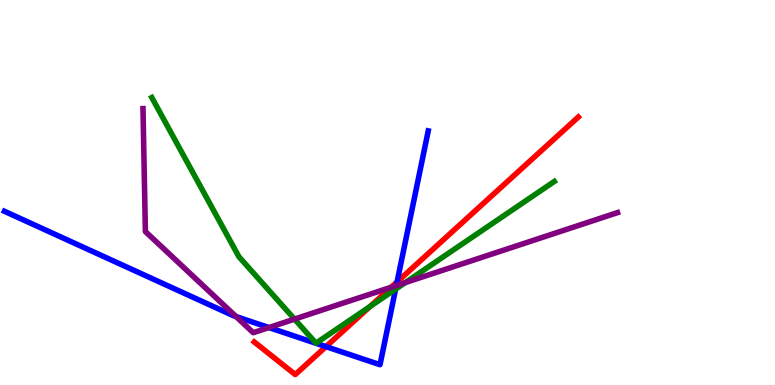[{'lines': ['blue', 'red'], 'intersections': [{'x': 4.21, 'y': 0.997}, {'x': 5.12, 'y': 2.68}]}, {'lines': ['green', 'red'], 'intersections': [{'x': 4.78, 'y': 2.04}]}, {'lines': ['purple', 'red'], 'intersections': [{'x': 5.05, 'y': 2.54}]}, {'lines': ['blue', 'green'], 'intersections': [{'x': 5.1, 'y': 2.49}]}, {'lines': ['blue', 'purple'], 'intersections': [{'x': 3.05, 'y': 1.78}, {'x': 3.47, 'y': 1.49}, {'x': 5.11, 'y': 2.58}]}, {'lines': ['green', 'purple'], 'intersections': [{'x': 3.8, 'y': 1.71}, {'x': 5.23, 'y': 2.66}]}]